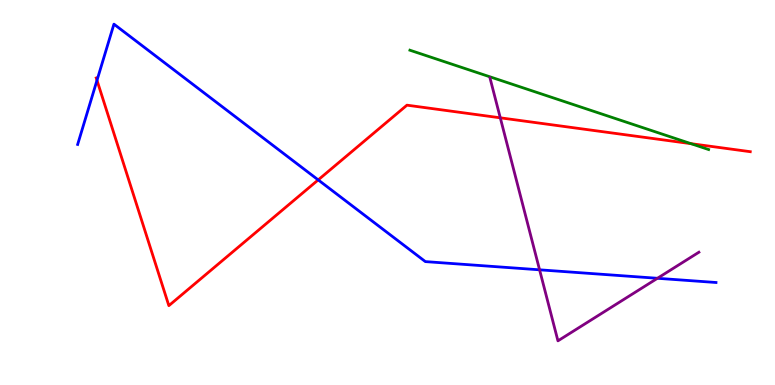[{'lines': ['blue', 'red'], 'intersections': [{'x': 1.25, 'y': 7.91}, {'x': 4.11, 'y': 5.33}]}, {'lines': ['green', 'red'], 'intersections': [{'x': 8.92, 'y': 6.27}]}, {'lines': ['purple', 'red'], 'intersections': [{'x': 6.46, 'y': 6.94}]}, {'lines': ['blue', 'green'], 'intersections': []}, {'lines': ['blue', 'purple'], 'intersections': [{'x': 6.96, 'y': 2.99}, {'x': 8.48, 'y': 2.77}]}, {'lines': ['green', 'purple'], 'intersections': []}]